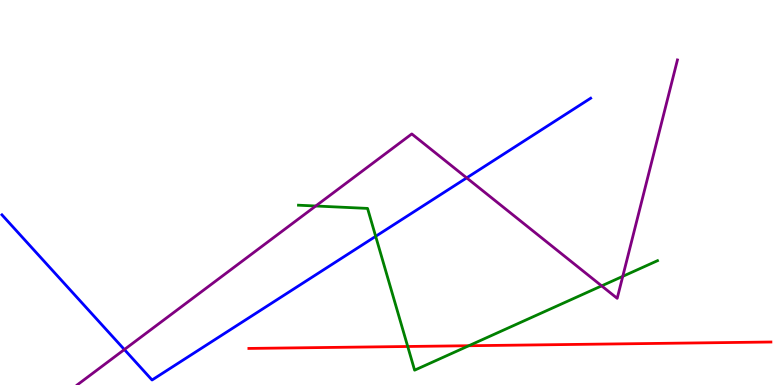[{'lines': ['blue', 'red'], 'intersections': []}, {'lines': ['green', 'red'], 'intersections': [{'x': 5.26, 'y': 1.0}, {'x': 6.05, 'y': 1.02}]}, {'lines': ['purple', 'red'], 'intersections': []}, {'lines': ['blue', 'green'], 'intersections': [{'x': 4.85, 'y': 3.86}]}, {'lines': ['blue', 'purple'], 'intersections': [{'x': 1.6, 'y': 0.921}, {'x': 6.02, 'y': 5.38}]}, {'lines': ['green', 'purple'], 'intersections': [{'x': 4.07, 'y': 4.65}, {'x': 7.76, 'y': 2.57}, {'x': 8.04, 'y': 2.82}]}]